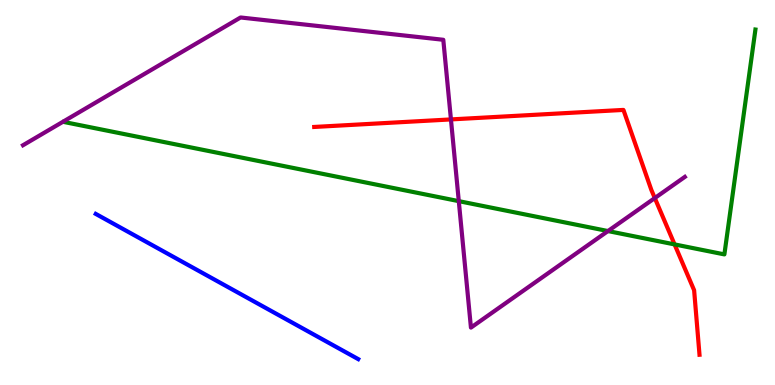[{'lines': ['blue', 'red'], 'intersections': []}, {'lines': ['green', 'red'], 'intersections': [{'x': 8.7, 'y': 3.65}]}, {'lines': ['purple', 'red'], 'intersections': [{'x': 5.82, 'y': 6.9}, {'x': 8.45, 'y': 4.86}]}, {'lines': ['blue', 'green'], 'intersections': []}, {'lines': ['blue', 'purple'], 'intersections': []}, {'lines': ['green', 'purple'], 'intersections': [{'x': 5.92, 'y': 4.78}, {'x': 7.84, 'y': 4.0}]}]